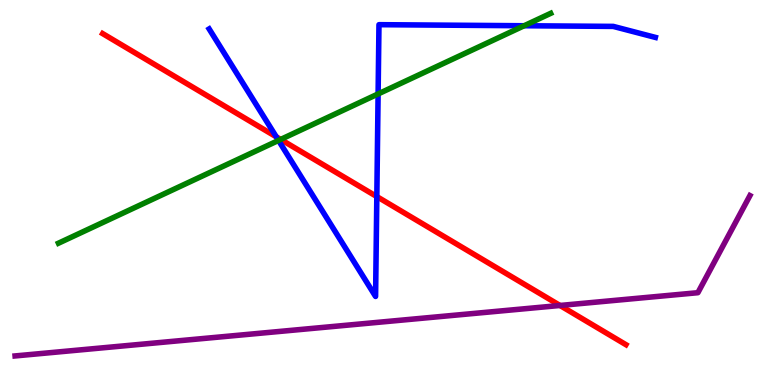[{'lines': ['blue', 'red'], 'intersections': [{'x': 3.56, 'y': 6.45}, {'x': 4.86, 'y': 4.89}]}, {'lines': ['green', 'red'], 'intersections': [{'x': 3.62, 'y': 6.38}]}, {'lines': ['purple', 'red'], 'intersections': [{'x': 7.23, 'y': 2.07}]}, {'lines': ['blue', 'green'], 'intersections': [{'x': 3.59, 'y': 6.35}, {'x': 4.88, 'y': 7.56}, {'x': 6.76, 'y': 9.33}]}, {'lines': ['blue', 'purple'], 'intersections': []}, {'lines': ['green', 'purple'], 'intersections': []}]